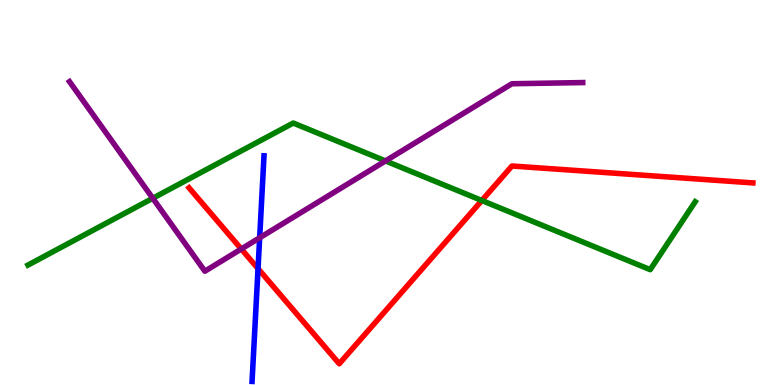[{'lines': ['blue', 'red'], 'intersections': [{'x': 3.33, 'y': 3.02}]}, {'lines': ['green', 'red'], 'intersections': [{'x': 6.22, 'y': 4.79}]}, {'lines': ['purple', 'red'], 'intersections': [{'x': 3.11, 'y': 3.53}]}, {'lines': ['blue', 'green'], 'intersections': []}, {'lines': ['blue', 'purple'], 'intersections': [{'x': 3.35, 'y': 3.82}]}, {'lines': ['green', 'purple'], 'intersections': [{'x': 1.97, 'y': 4.85}, {'x': 4.97, 'y': 5.82}]}]